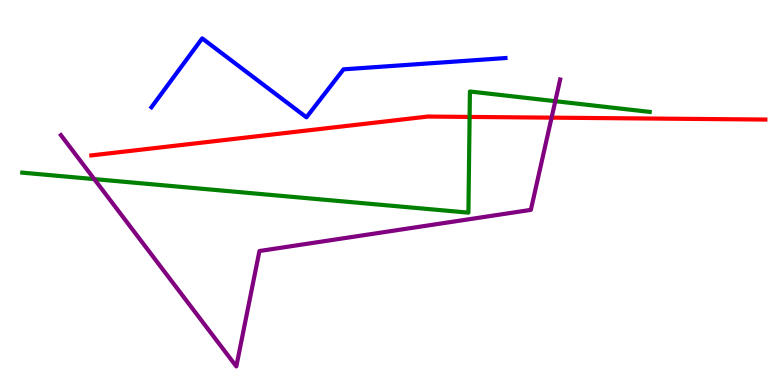[{'lines': ['blue', 'red'], 'intersections': []}, {'lines': ['green', 'red'], 'intersections': [{'x': 6.06, 'y': 6.96}]}, {'lines': ['purple', 'red'], 'intersections': [{'x': 7.12, 'y': 6.94}]}, {'lines': ['blue', 'green'], 'intersections': []}, {'lines': ['blue', 'purple'], 'intersections': []}, {'lines': ['green', 'purple'], 'intersections': [{'x': 1.22, 'y': 5.35}, {'x': 7.16, 'y': 7.37}]}]